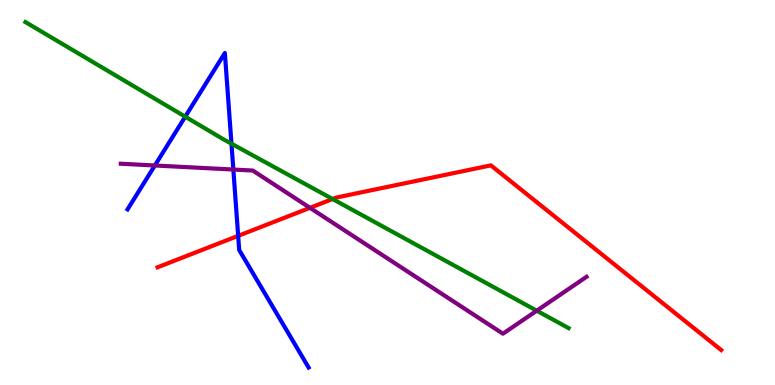[{'lines': ['blue', 'red'], 'intersections': [{'x': 3.07, 'y': 3.87}]}, {'lines': ['green', 'red'], 'intersections': [{'x': 4.29, 'y': 4.83}]}, {'lines': ['purple', 'red'], 'intersections': [{'x': 4.0, 'y': 4.6}]}, {'lines': ['blue', 'green'], 'intersections': [{'x': 2.39, 'y': 6.97}, {'x': 2.99, 'y': 6.27}]}, {'lines': ['blue', 'purple'], 'intersections': [{'x': 2.0, 'y': 5.7}, {'x': 3.01, 'y': 5.6}]}, {'lines': ['green', 'purple'], 'intersections': [{'x': 6.93, 'y': 1.93}]}]